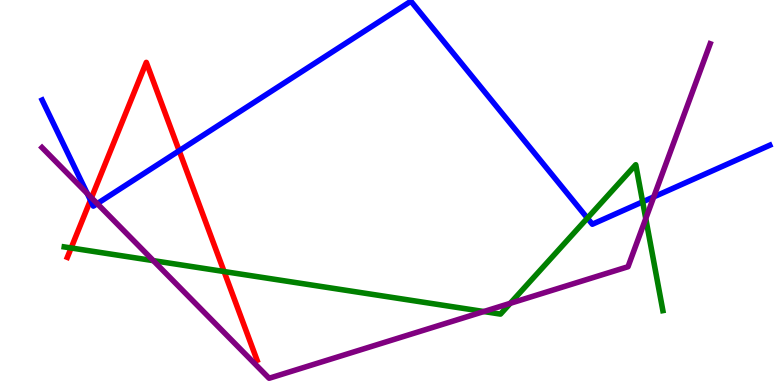[{'lines': ['blue', 'red'], 'intersections': [{'x': 1.17, 'y': 4.8}, {'x': 2.31, 'y': 6.08}]}, {'lines': ['green', 'red'], 'intersections': [{'x': 0.918, 'y': 3.56}, {'x': 2.89, 'y': 2.95}]}, {'lines': ['purple', 'red'], 'intersections': [{'x': 1.18, 'y': 4.86}]}, {'lines': ['blue', 'green'], 'intersections': [{'x': 7.58, 'y': 4.33}, {'x': 8.29, 'y': 4.76}]}, {'lines': ['blue', 'purple'], 'intersections': [{'x': 1.13, 'y': 4.97}, {'x': 1.25, 'y': 4.71}, {'x': 8.44, 'y': 4.89}]}, {'lines': ['green', 'purple'], 'intersections': [{'x': 1.98, 'y': 3.23}, {'x': 6.24, 'y': 1.91}, {'x': 6.58, 'y': 2.12}, {'x': 8.33, 'y': 4.32}]}]